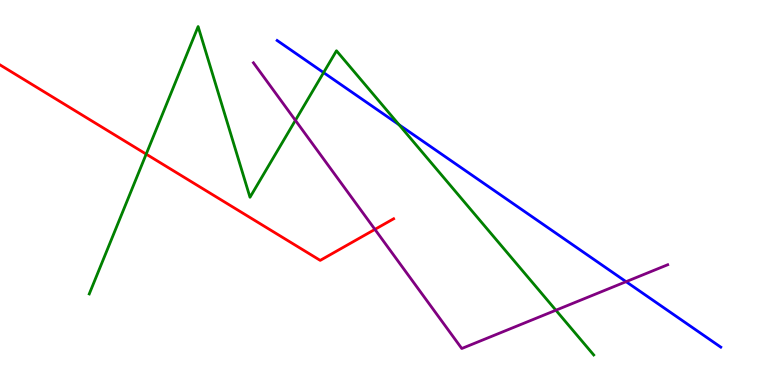[{'lines': ['blue', 'red'], 'intersections': []}, {'lines': ['green', 'red'], 'intersections': [{'x': 1.89, 'y': 6.0}]}, {'lines': ['purple', 'red'], 'intersections': [{'x': 4.84, 'y': 4.04}]}, {'lines': ['blue', 'green'], 'intersections': [{'x': 4.18, 'y': 8.11}, {'x': 5.15, 'y': 6.76}]}, {'lines': ['blue', 'purple'], 'intersections': [{'x': 8.08, 'y': 2.68}]}, {'lines': ['green', 'purple'], 'intersections': [{'x': 3.81, 'y': 6.87}, {'x': 7.17, 'y': 1.94}]}]